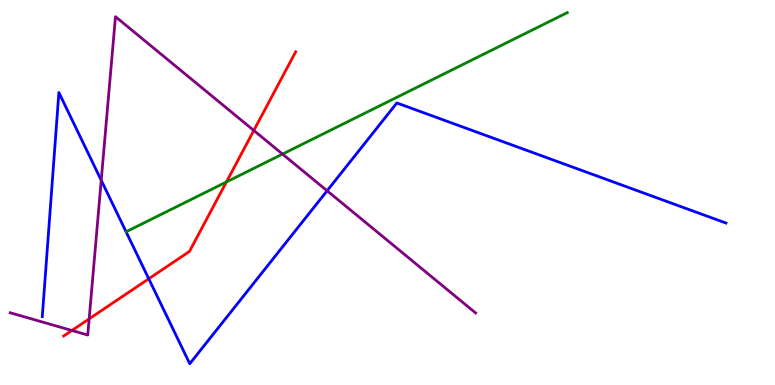[{'lines': ['blue', 'red'], 'intersections': [{'x': 1.92, 'y': 2.76}]}, {'lines': ['green', 'red'], 'intersections': [{'x': 2.92, 'y': 5.27}]}, {'lines': ['purple', 'red'], 'intersections': [{'x': 0.928, 'y': 1.42}, {'x': 1.15, 'y': 1.72}, {'x': 3.28, 'y': 6.61}]}, {'lines': ['blue', 'green'], 'intersections': []}, {'lines': ['blue', 'purple'], 'intersections': [{'x': 1.31, 'y': 5.32}, {'x': 4.22, 'y': 5.04}]}, {'lines': ['green', 'purple'], 'intersections': [{'x': 3.65, 'y': 6.0}]}]